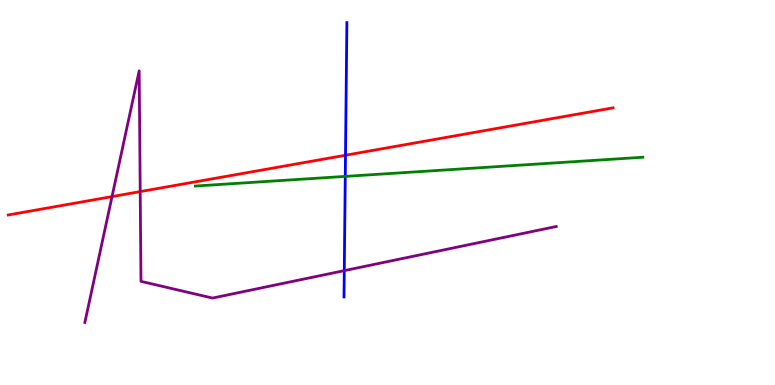[{'lines': ['blue', 'red'], 'intersections': [{'x': 4.46, 'y': 5.97}]}, {'lines': ['green', 'red'], 'intersections': []}, {'lines': ['purple', 'red'], 'intersections': [{'x': 1.45, 'y': 4.89}, {'x': 1.81, 'y': 5.02}]}, {'lines': ['blue', 'green'], 'intersections': [{'x': 4.46, 'y': 5.42}]}, {'lines': ['blue', 'purple'], 'intersections': [{'x': 4.44, 'y': 2.97}]}, {'lines': ['green', 'purple'], 'intersections': []}]